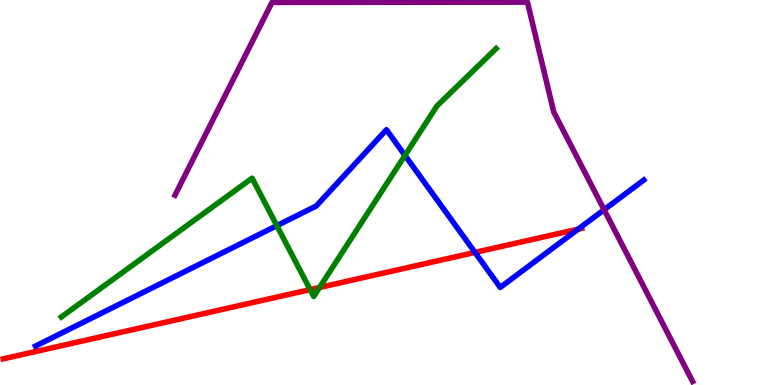[{'lines': ['blue', 'red'], 'intersections': [{'x': 6.13, 'y': 3.44}, {'x': 7.46, 'y': 4.05}]}, {'lines': ['green', 'red'], 'intersections': [{'x': 4.0, 'y': 2.48}, {'x': 4.12, 'y': 2.53}]}, {'lines': ['purple', 'red'], 'intersections': []}, {'lines': ['blue', 'green'], 'intersections': [{'x': 3.57, 'y': 4.14}, {'x': 5.23, 'y': 5.96}]}, {'lines': ['blue', 'purple'], 'intersections': [{'x': 7.79, 'y': 4.55}]}, {'lines': ['green', 'purple'], 'intersections': []}]